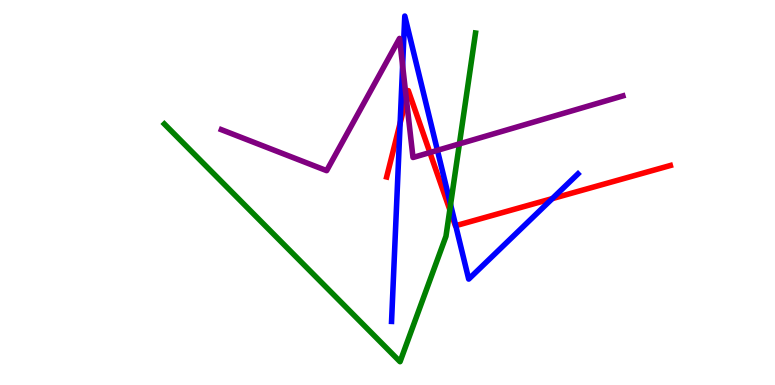[{'lines': ['blue', 'red'], 'intersections': [{'x': 5.16, 'y': 6.8}, {'x': 5.88, 'y': 4.14}, {'x': 7.13, 'y': 4.84}]}, {'lines': ['green', 'red'], 'intersections': [{'x': 5.8, 'y': 4.55}]}, {'lines': ['purple', 'red'], 'intersections': [{'x': 5.24, 'y': 7.44}, {'x': 5.55, 'y': 6.04}]}, {'lines': ['blue', 'green'], 'intersections': [{'x': 5.81, 'y': 4.69}]}, {'lines': ['blue', 'purple'], 'intersections': [{'x': 5.2, 'y': 8.29}, {'x': 5.64, 'y': 6.1}]}, {'lines': ['green', 'purple'], 'intersections': [{'x': 5.93, 'y': 6.26}]}]